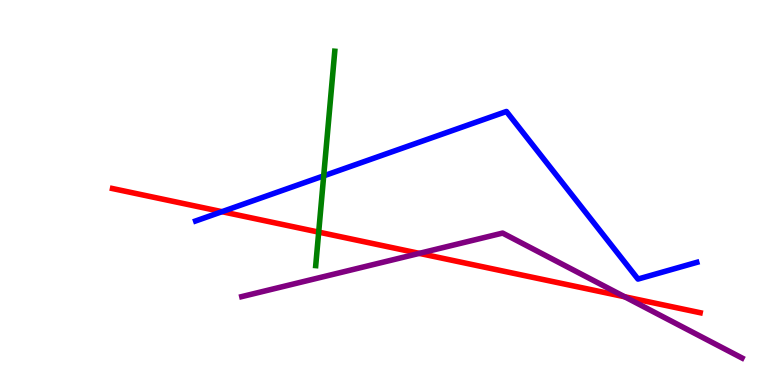[{'lines': ['blue', 'red'], 'intersections': [{'x': 2.86, 'y': 4.5}]}, {'lines': ['green', 'red'], 'intersections': [{'x': 4.11, 'y': 3.97}]}, {'lines': ['purple', 'red'], 'intersections': [{'x': 5.41, 'y': 3.42}, {'x': 8.06, 'y': 2.29}]}, {'lines': ['blue', 'green'], 'intersections': [{'x': 4.18, 'y': 5.43}]}, {'lines': ['blue', 'purple'], 'intersections': []}, {'lines': ['green', 'purple'], 'intersections': []}]